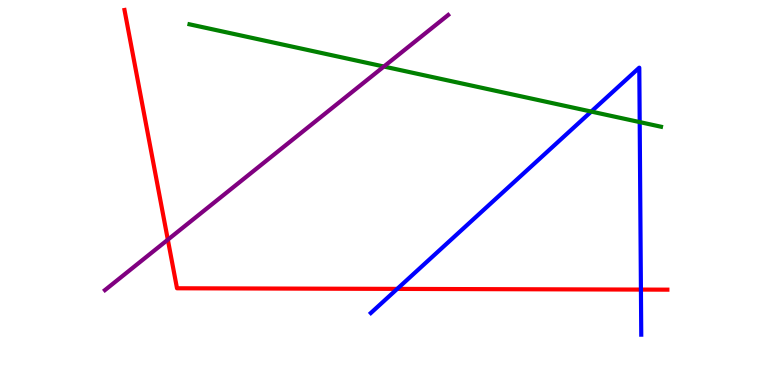[{'lines': ['blue', 'red'], 'intersections': [{'x': 5.13, 'y': 2.5}, {'x': 8.27, 'y': 2.48}]}, {'lines': ['green', 'red'], 'intersections': []}, {'lines': ['purple', 'red'], 'intersections': [{'x': 2.17, 'y': 3.77}]}, {'lines': ['blue', 'green'], 'intersections': [{'x': 7.63, 'y': 7.1}, {'x': 8.25, 'y': 6.83}]}, {'lines': ['blue', 'purple'], 'intersections': []}, {'lines': ['green', 'purple'], 'intersections': [{'x': 4.95, 'y': 8.27}]}]